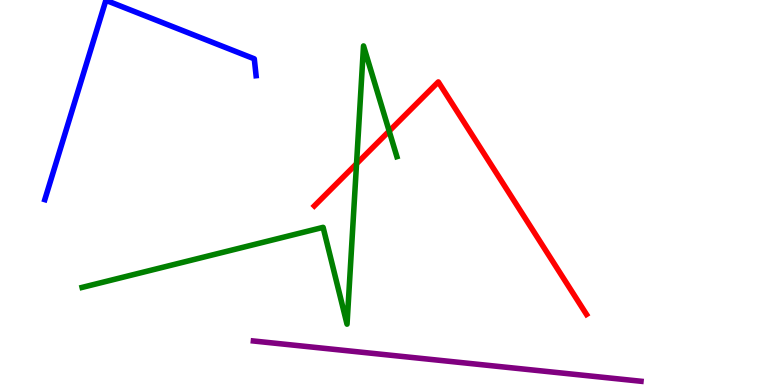[{'lines': ['blue', 'red'], 'intersections': []}, {'lines': ['green', 'red'], 'intersections': [{'x': 4.6, 'y': 5.75}, {'x': 5.02, 'y': 6.6}]}, {'lines': ['purple', 'red'], 'intersections': []}, {'lines': ['blue', 'green'], 'intersections': []}, {'lines': ['blue', 'purple'], 'intersections': []}, {'lines': ['green', 'purple'], 'intersections': []}]